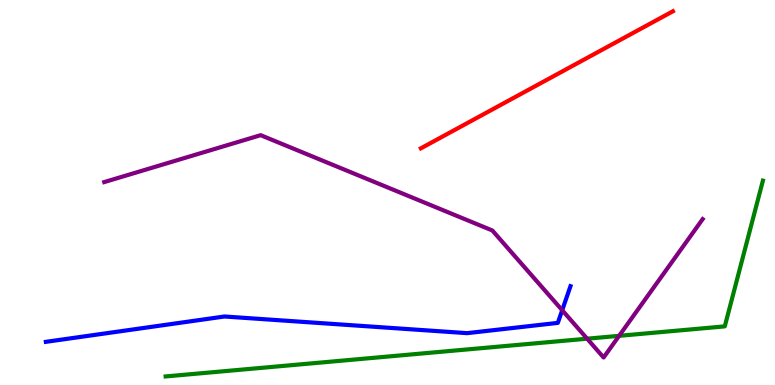[{'lines': ['blue', 'red'], 'intersections': []}, {'lines': ['green', 'red'], 'intersections': []}, {'lines': ['purple', 'red'], 'intersections': []}, {'lines': ['blue', 'green'], 'intersections': []}, {'lines': ['blue', 'purple'], 'intersections': [{'x': 7.25, 'y': 1.94}]}, {'lines': ['green', 'purple'], 'intersections': [{'x': 7.58, 'y': 1.2}, {'x': 7.99, 'y': 1.28}]}]